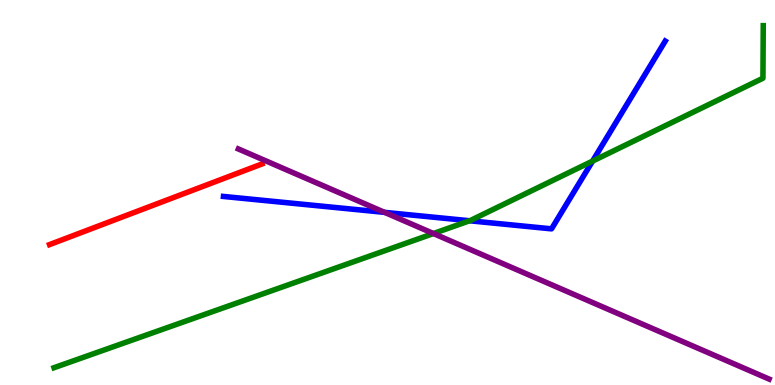[{'lines': ['blue', 'red'], 'intersections': []}, {'lines': ['green', 'red'], 'intersections': []}, {'lines': ['purple', 'red'], 'intersections': []}, {'lines': ['blue', 'green'], 'intersections': [{'x': 6.06, 'y': 4.27}, {'x': 7.65, 'y': 5.82}]}, {'lines': ['blue', 'purple'], 'intersections': [{'x': 4.96, 'y': 4.48}]}, {'lines': ['green', 'purple'], 'intersections': [{'x': 5.59, 'y': 3.93}]}]